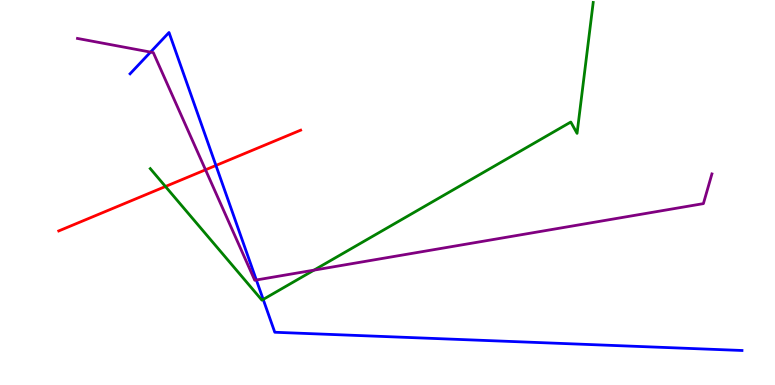[{'lines': ['blue', 'red'], 'intersections': [{'x': 2.79, 'y': 5.7}]}, {'lines': ['green', 'red'], 'intersections': [{'x': 2.13, 'y': 5.16}]}, {'lines': ['purple', 'red'], 'intersections': [{'x': 2.65, 'y': 5.59}]}, {'lines': ['blue', 'green'], 'intersections': [{'x': 3.4, 'y': 2.22}]}, {'lines': ['blue', 'purple'], 'intersections': [{'x': 1.94, 'y': 8.65}, {'x': 3.31, 'y': 2.73}]}, {'lines': ['green', 'purple'], 'intersections': [{'x': 4.05, 'y': 2.98}]}]